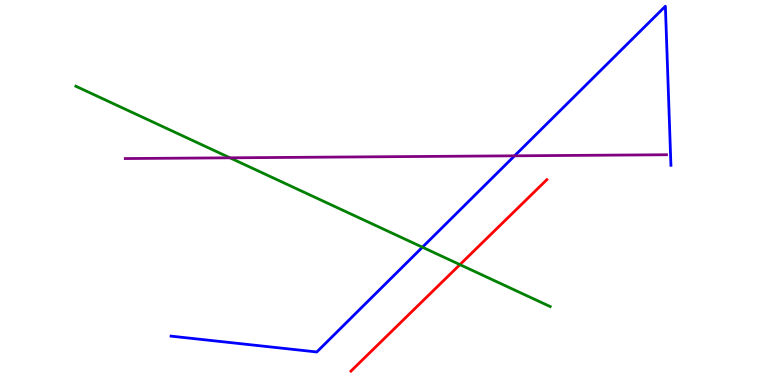[{'lines': ['blue', 'red'], 'intersections': []}, {'lines': ['green', 'red'], 'intersections': [{'x': 5.93, 'y': 3.13}]}, {'lines': ['purple', 'red'], 'intersections': []}, {'lines': ['blue', 'green'], 'intersections': [{'x': 5.45, 'y': 3.58}]}, {'lines': ['blue', 'purple'], 'intersections': [{'x': 6.64, 'y': 5.95}]}, {'lines': ['green', 'purple'], 'intersections': [{'x': 2.97, 'y': 5.9}]}]